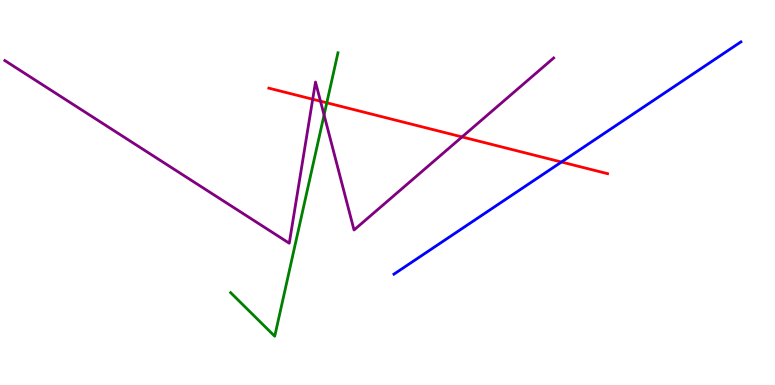[{'lines': ['blue', 'red'], 'intersections': [{'x': 7.24, 'y': 5.79}]}, {'lines': ['green', 'red'], 'intersections': [{'x': 4.22, 'y': 7.33}]}, {'lines': ['purple', 'red'], 'intersections': [{'x': 4.03, 'y': 7.42}, {'x': 4.14, 'y': 7.37}, {'x': 5.96, 'y': 6.44}]}, {'lines': ['blue', 'green'], 'intersections': []}, {'lines': ['blue', 'purple'], 'intersections': []}, {'lines': ['green', 'purple'], 'intersections': [{'x': 4.18, 'y': 7.01}]}]